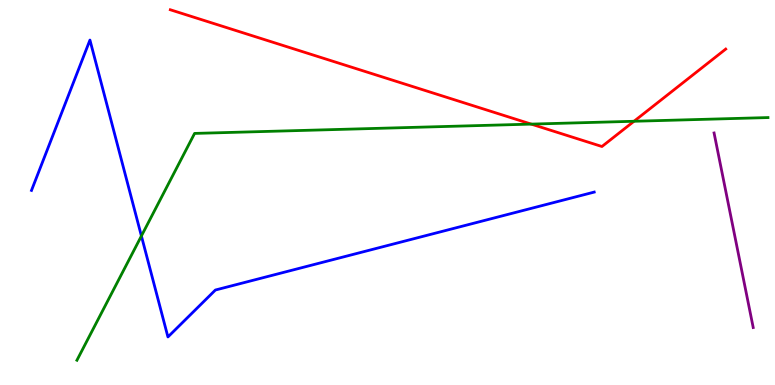[{'lines': ['blue', 'red'], 'intersections': []}, {'lines': ['green', 'red'], 'intersections': [{'x': 6.85, 'y': 6.78}, {'x': 8.18, 'y': 6.85}]}, {'lines': ['purple', 'red'], 'intersections': []}, {'lines': ['blue', 'green'], 'intersections': [{'x': 1.82, 'y': 3.87}]}, {'lines': ['blue', 'purple'], 'intersections': []}, {'lines': ['green', 'purple'], 'intersections': []}]